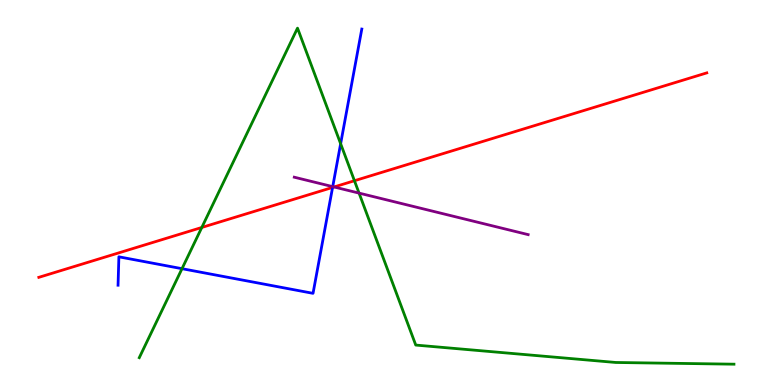[{'lines': ['blue', 'red'], 'intersections': [{'x': 4.29, 'y': 5.13}]}, {'lines': ['green', 'red'], 'intersections': [{'x': 2.6, 'y': 4.09}, {'x': 4.57, 'y': 5.31}]}, {'lines': ['purple', 'red'], 'intersections': [{'x': 4.31, 'y': 5.14}]}, {'lines': ['blue', 'green'], 'intersections': [{'x': 2.35, 'y': 3.02}, {'x': 4.4, 'y': 6.27}]}, {'lines': ['blue', 'purple'], 'intersections': [{'x': 4.29, 'y': 5.15}]}, {'lines': ['green', 'purple'], 'intersections': [{'x': 4.63, 'y': 4.98}]}]